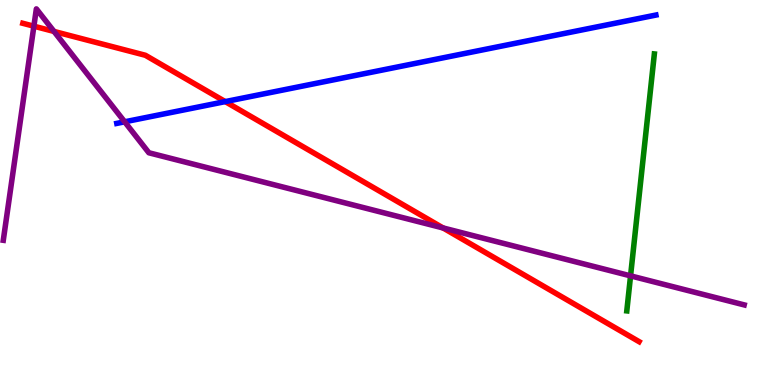[{'lines': ['blue', 'red'], 'intersections': [{'x': 2.91, 'y': 7.36}]}, {'lines': ['green', 'red'], 'intersections': []}, {'lines': ['purple', 'red'], 'intersections': [{'x': 0.437, 'y': 9.32}, {'x': 0.697, 'y': 9.18}, {'x': 5.72, 'y': 4.08}]}, {'lines': ['blue', 'green'], 'intersections': []}, {'lines': ['blue', 'purple'], 'intersections': [{'x': 1.61, 'y': 6.84}]}, {'lines': ['green', 'purple'], 'intersections': [{'x': 8.14, 'y': 2.83}]}]